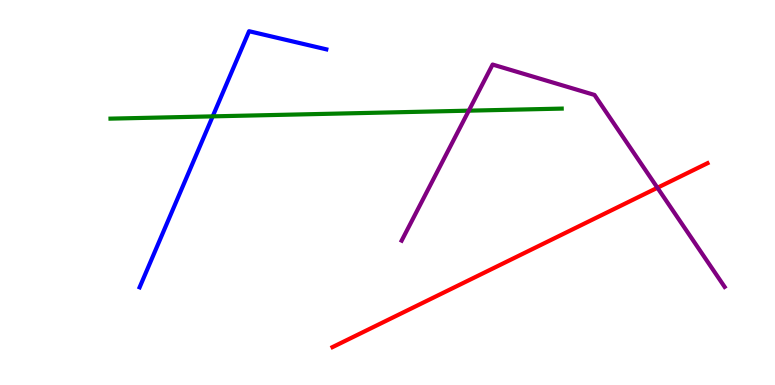[{'lines': ['blue', 'red'], 'intersections': []}, {'lines': ['green', 'red'], 'intersections': []}, {'lines': ['purple', 'red'], 'intersections': [{'x': 8.48, 'y': 5.12}]}, {'lines': ['blue', 'green'], 'intersections': [{'x': 2.74, 'y': 6.98}]}, {'lines': ['blue', 'purple'], 'intersections': []}, {'lines': ['green', 'purple'], 'intersections': [{'x': 6.05, 'y': 7.13}]}]